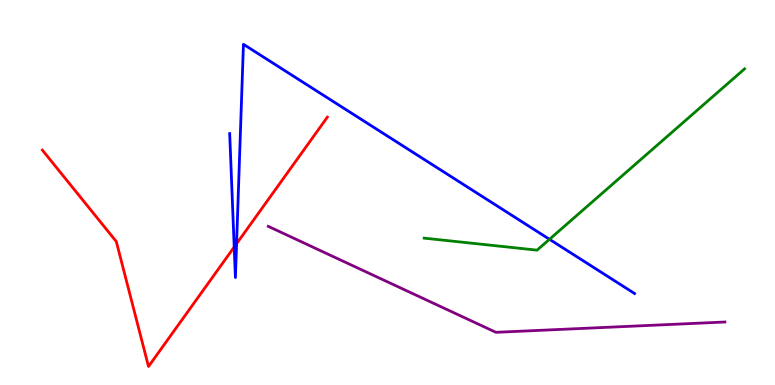[{'lines': ['blue', 'red'], 'intersections': [{'x': 3.02, 'y': 3.58}, {'x': 3.05, 'y': 3.67}]}, {'lines': ['green', 'red'], 'intersections': []}, {'lines': ['purple', 'red'], 'intersections': []}, {'lines': ['blue', 'green'], 'intersections': [{'x': 7.09, 'y': 3.78}]}, {'lines': ['blue', 'purple'], 'intersections': []}, {'lines': ['green', 'purple'], 'intersections': []}]